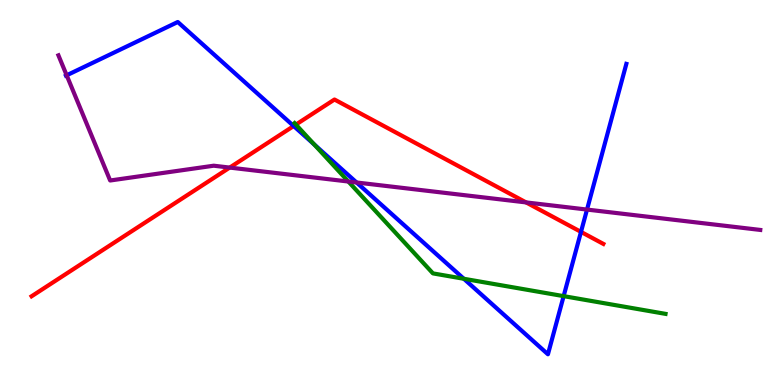[{'lines': ['blue', 'red'], 'intersections': [{'x': 3.79, 'y': 6.73}, {'x': 7.5, 'y': 3.98}]}, {'lines': ['green', 'red'], 'intersections': [{'x': 3.82, 'y': 6.76}]}, {'lines': ['purple', 'red'], 'intersections': [{'x': 2.96, 'y': 5.65}, {'x': 6.79, 'y': 4.74}]}, {'lines': ['blue', 'green'], 'intersections': [{'x': 4.05, 'y': 6.25}, {'x': 5.98, 'y': 2.76}, {'x': 7.27, 'y': 2.31}]}, {'lines': ['blue', 'purple'], 'intersections': [{'x': 0.86, 'y': 8.04}, {'x': 4.6, 'y': 5.26}, {'x': 7.57, 'y': 4.56}]}, {'lines': ['green', 'purple'], 'intersections': [{'x': 4.49, 'y': 5.29}]}]